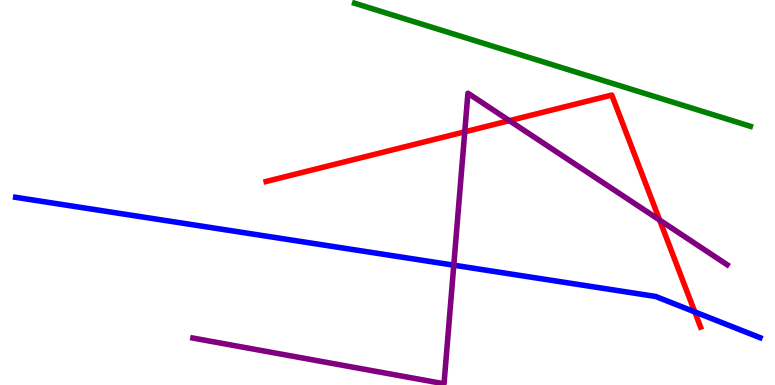[{'lines': ['blue', 'red'], 'intersections': [{'x': 8.96, 'y': 1.9}]}, {'lines': ['green', 'red'], 'intersections': []}, {'lines': ['purple', 'red'], 'intersections': [{'x': 6.0, 'y': 6.58}, {'x': 6.57, 'y': 6.87}, {'x': 8.51, 'y': 4.28}]}, {'lines': ['blue', 'green'], 'intersections': []}, {'lines': ['blue', 'purple'], 'intersections': [{'x': 5.86, 'y': 3.11}]}, {'lines': ['green', 'purple'], 'intersections': []}]